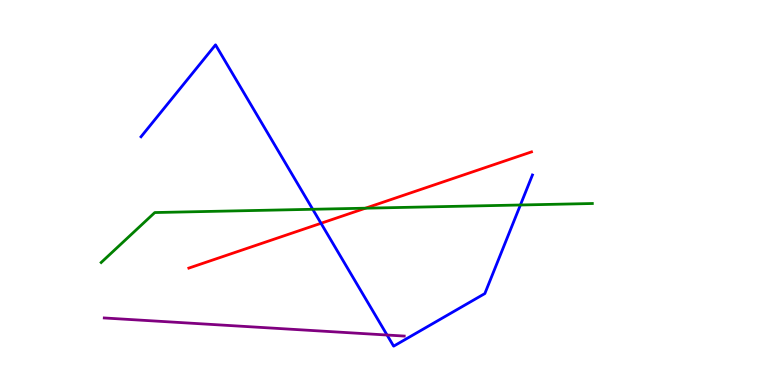[{'lines': ['blue', 'red'], 'intersections': [{'x': 4.14, 'y': 4.2}]}, {'lines': ['green', 'red'], 'intersections': [{'x': 4.72, 'y': 4.59}]}, {'lines': ['purple', 'red'], 'intersections': []}, {'lines': ['blue', 'green'], 'intersections': [{'x': 4.04, 'y': 4.56}, {'x': 6.71, 'y': 4.68}]}, {'lines': ['blue', 'purple'], 'intersections': [{'x': 4.99, 'y': 1.3}]}, {'lines': ['green', 'purple'], 'intersections': []}]